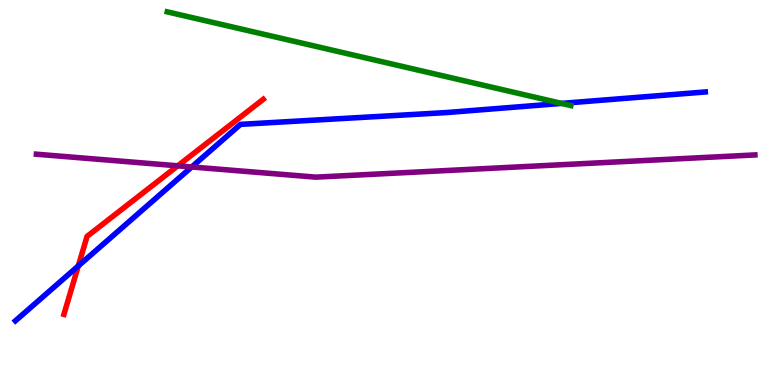[{'lines': ['blue', 'red'], 'intersections': [{'x': 1.01, 'y': 3.09}]}, {'lines': ['green', 'red'], 'intersections': []}, {'lines': ['purple', 'red'], 'intersections': [{'x': 2.29, 'y': 5.69}]}, {'lines': ['blue', 'green'], 'intersections': [{'x': 7.25, 'y': 7.31}]}, {'lines': ['blue', 'purple'], 'intersections': [{'x': 2.47, 'y': 5.66}]}, {'lines': ['green', 'purple'], 'intersections': []}]